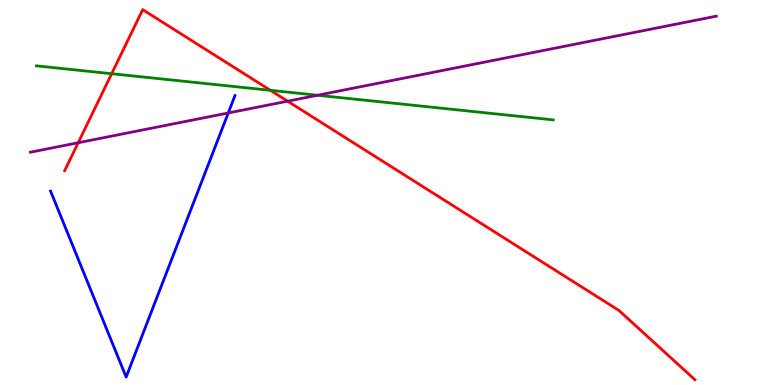[{'lines': ['blue', 'red'], 'intersections': []}, {'lines': ['green', 'red'], 'intersections': [{'x': 1.44, 'y': 8.09}, {'x': 3.49, 'y': 7.65}]}, {'lines': ['purple', 'red'], 'intersections': [{'x': 1.01, 'y': 6.29}, {'x': 3.71, 'y': 7.37}]}, {'lines': ['blue', 'green'], 'intersections': []}, {'lines': ['blue', 'purple'], 'intersections': [{'x': 2.95, 'y': 7.07}]}, {'lines': ['green', 'purple'], 'intersections': [{'x': 4.1, 'y': 7.53}]}]